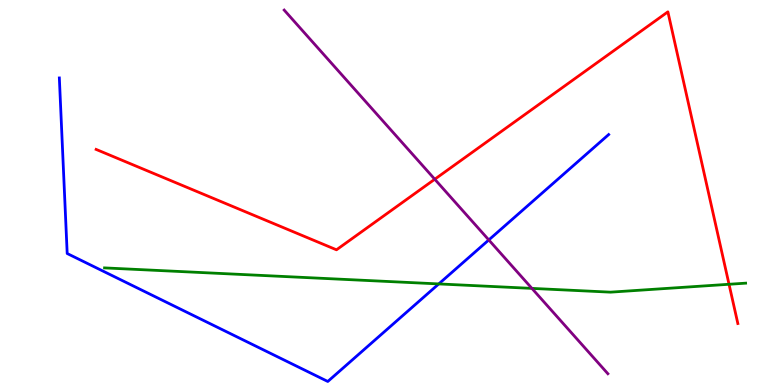[{'lines': ['blue', 'red'], 'intersections': []}, {'lines': ['green', 'red'], 'intersections': [{'x': 9.41, 'y': 2.62}]}, {'lines': ['purple', 'red'], 'intersections': [{'x': 5.61, 'y': 5.34}]}, {'lines': ['blue', 'green'], 'intersections': [{'x': 5.66, 'y': 2.63}]}, {'lines': ['blue', 'purple'], 'intersections': [{'x': 6.31, 'y': 3.77}]}, {'lines': ['green', 'purple'], 'intersections': [{'x': 6.86, 'y': 2.51}]}]